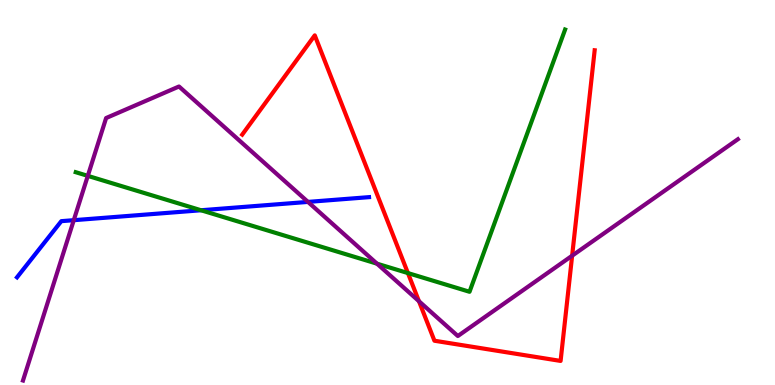[{'lines': ['blue', 'red'], 'intersections': []}, {'lines': ['green', 'red'], 'intersections': [{'x': 5.26, 'y': 2.91}]}, {'lines': ['purple', 'red'], 'intersections': [{'x': 5.41, 'y': 2.18}, {'x': 7.38, 'y': 3.36}]}, {'lines': ['blue', 'green'], 'intersections': [{'x': 2.59, 'y': 4.54}]}, {'lines': ['blue', 'purple'], 'intersections': [{'x': 0.952, 'y': 4.28}, {'x': 3.97, 'y': 4.76}]}, {'lines': ['green', 'purple'], 'intersections': [{'x': 1.13, 'y': 5.43}, {'x': 4.86, 'y': 3.15}]}]